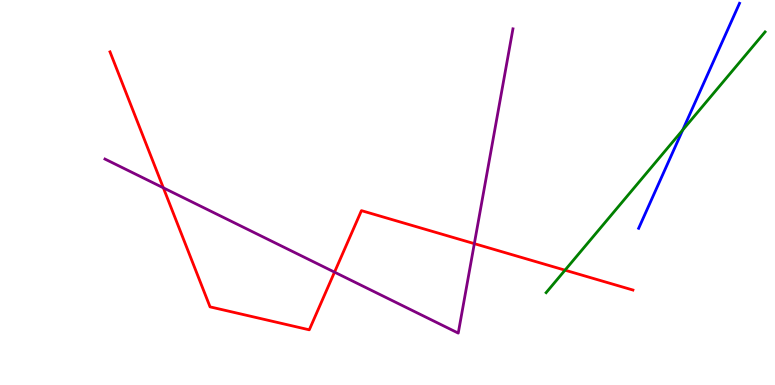[{'lines': ['blue', 'red'], 'intersections': []}, {'lines': ['green', 'red'], 'intersections': [{'x': 7.29, 'y': 2.98}]}, {'lines': ['purple', 'red'], 'intersections': [{'x': 2.11, 'y': 5.12}, {'x': 4.32, 'y': 2.93}, {'x': 6.12, 'y': 3.67}]}, {'lines': ['blue', 'green'], 'intersections': [{'x': 8.81, 'y': 6.62}]}, {'lines': ['blue', 'purple'], 'intersections': []}, {'lines': ['green', 'purple'], 'intersections': []}]